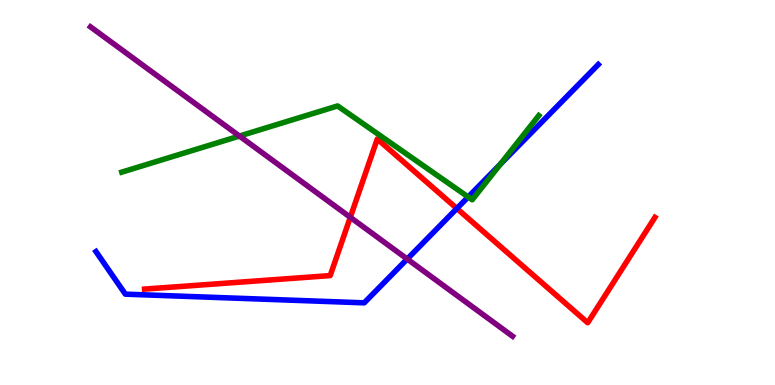[{'lines': ['blue', 'red'], 'intersections': [{'x': 5.9, 'y': 4.58}]}, {'lines': ['green', 'red'], 'intersections': []}, {'lines': ['purple', 'red'], 'intersections': [{'x': 4.52, 'y': 4.36}]}, {'lines': ['blue', 'green'], 'intersections': [{'x': 6.04, 'y': 4.88}, {'x': 6.45, 'y': 5.73}]}, {'lines': ['blue', 'purple'], 'intersections': [{'x': 5.25, 'y': 3.27}]}, {'lines': ['green', 'purple'], 'intersections': [{'x': 3.09, 'y': 6.47}]}]